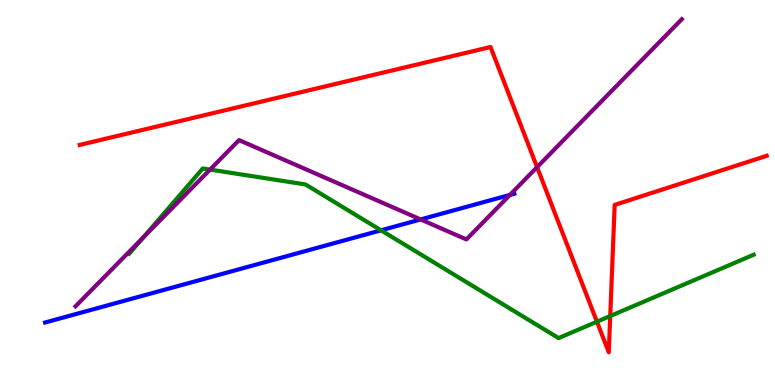[{'lines': ['blue', 'red'], 'intersections': []}, {'lines': ['green', 'red'], 'intersections': [{'x': 7.7, 'y': 1.64}, {'x': 7.87, 'y': 1.79}]}, {'lines': ['purple', 'red'], 'intersections': [{'x': 6.93, 'y': 5.66}]}, {'lines': ['blue', 'green'], 'intersections': [{'x': 4.92, 'y': 4.02}]}, {'lines': ['blue', 'purple'], 'intersections': [{'x': 5.43, 'y': 4.3}, {'x': 6.58, 'y': 4.94}]}, {'lines': ['green', 'purple'], 'intersections': [{'x': 1.85, 'y': 3.83}, {'x': 2.71, 'y': 5.59}]}]